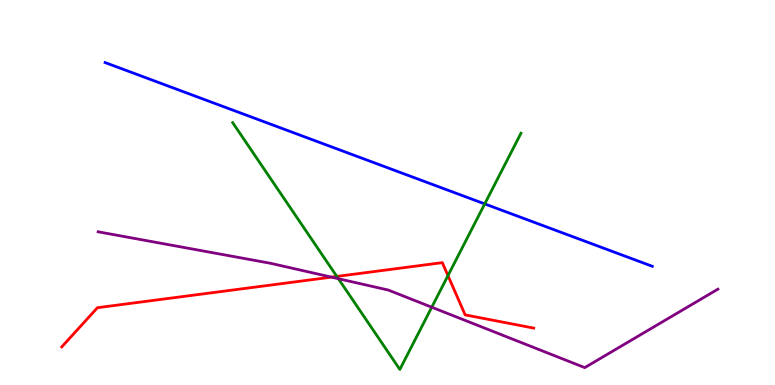[{'lines': ['blue', 'red'], 'intersections': []}, {'lines': ['green', 'red'], 'intersections': [{'x': 4.35, 'y': 2.82}, {'x': 5.78, 'y': 2.84}]}, {'lines': ['purple', 'red'], 'intersections': [{'x': 4.28, 'y': 2.8}]}, {'lines': ['blue', 'green'], 'intersections': [{'x': 6.25, 'y': 4.7}]}, {'lines': ['blue', 'purple'], 'intersections': []}, {'lines': ['green', 'purple'], 'intersections': [{'x': 4.37, 'y': 2.76}, {'x': 5.57, 'y': 2.02}]}]